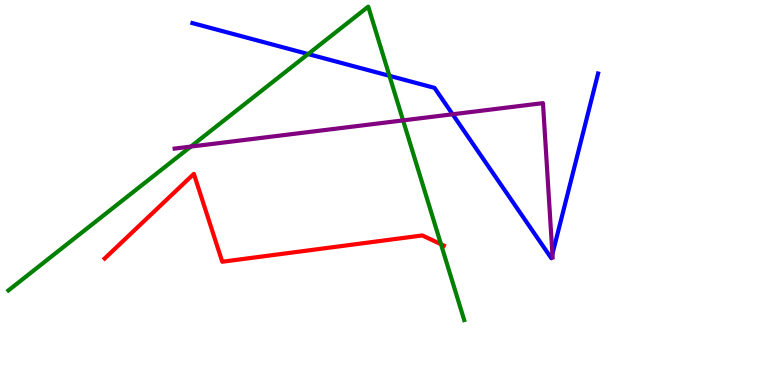[{'lines': ['blue', 'red'], 'intersections': []}, {'lines': ['green', 'red'], 'intersections': [{'x': 5.69, 'y': 3.66}]}, {'lines': ['purple', 'red'], 'intersections': []}, {'lines': ['blue', 'green'], 'intersections': [{'x': 3.98, 'y': 8.6}, {'x': 5.02, 'y': 8.03}]}, {'lines': ['blue', 'purple'], 'intersections': [{'x': 5.84, 'y': 7.03}, {'x': 7.13, 'y': 3.4}]}, {'lines': ['green', 'purple'], 'intersections': [{'x': 2.46, 'y': 6.19}, {'x': 5.2, 'y': 6.87}]}]